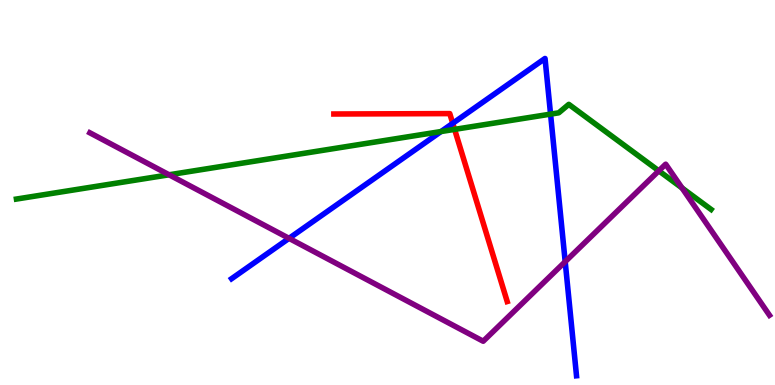[{'lines': ['blue', 'red'], 'intersections': [{'x': 5.84, 'y': 6.8}]}, {'lines': ['green', 'red'], 'intersections': [{'x': 5.87, 'y': 6.64}]}, {'lines': ['purple', 'red'], 'intersections': []}, {'lines': ['blue', 'green'], 'intersections': [{'x': 5.69, 'y': 6.58}, {'x': 7.1, 'y': 7.04}]}, {'lines': ['blue', 'purple'], 'intersections': [{'x': 3.73, 'y': 3.81}, {'x': 7.29, 'y': 3.2}]}, {'lines': ['green', 'purple'], 'intersections': [{'x': 2.18, 'y': 5.46}, {'x': 8.5, 'y': 5.56}, {'x': 8.8, 'y': 5.12}]}]